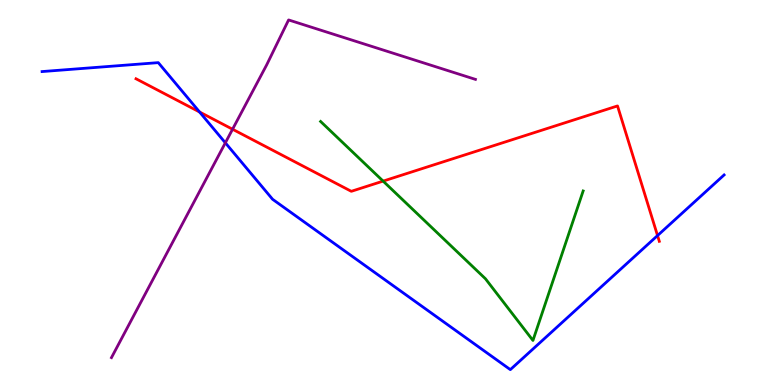[{'lines': ['blue', 'red'], 'intersections': [{'x': 2.58, 'y': 7.09}, {'x': 8.48, 'y': 3.88}]}, {'lines': ['green', 'red'], 'intersections': [{'x': 4.94, 'y': 5.3}]}, {'lines': ['purple', 'red'], 'intersections': [{'x': 3.0, 'y': 6.64}]}, {'lines': ['blue', 'green'], 'intersections': []}, {'lines': ['blue', 'purple'], 'intersections': [{'x': 2.91, 'y': 6.29}]}, {'lines': ['green', 'purple'], 'intersections': []}]